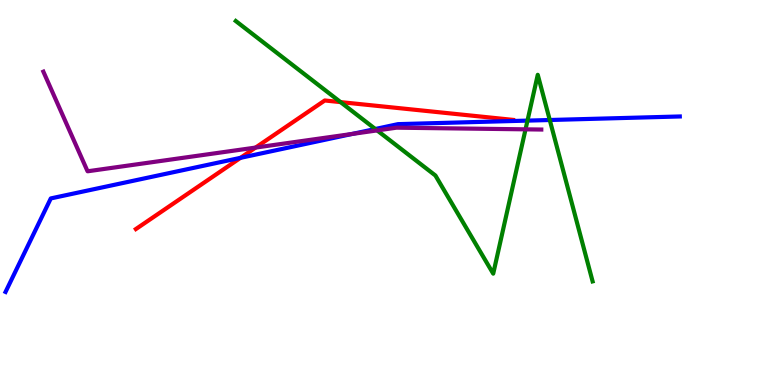[{'lines': ['blue', 'red'], 'intersections': [{'x': 3.1, 'y': 5.9}]}, {'lines': ['green', 'red'], 'intersections': [{'x': 4.39, 'y': 7.35}]}, {'lines': ['purple', 'red'], 'intersections': [{'x': 3.3, 'y': 6.17}]}, {'lines': ['blue', 'green'], 'intersections': [{'x': 4.84, 'y': 6.65}, {'x': 6.81, 'y': 6.87}, {'x': 7.09, 'y': 6.88}]}, {'lines': ['blue', 'purple'], 'intersections': [{'x': 4.55, 'y': 6.52}]}, {'lines': ['green', 'purple'], 'intersections': [{'x': 4.87, 'y': 6.61}, {'x': 6.78, 'y': 6.64}]}]